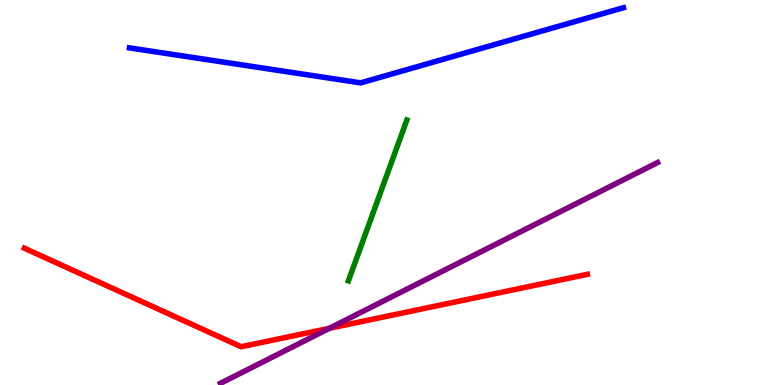[{'lines': ['blue', 'red'], 'intersections': []}, {'lines': ['green', 'red'], 'intersections': []}, {'lines': ['purple', 'red'], 'intersections': [{'x': 4.25, 'y': 1.47}]}, {'lines': ['blue', 'green'], 'intersections': []}, {'lines': ['blue', 'purple'], 'intersections': []}, {'lines': ['green', 'purple'], 'intersections': []}]